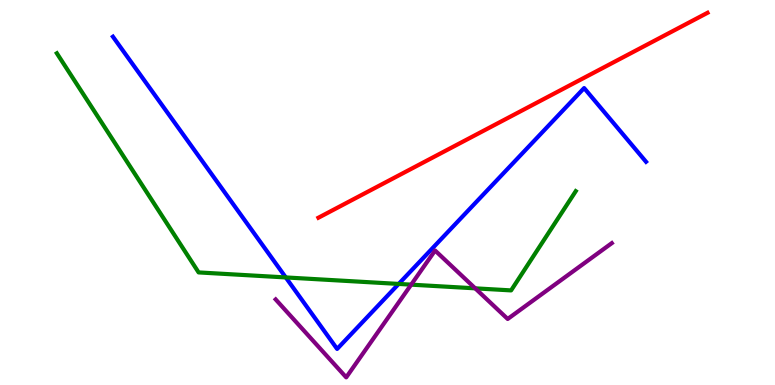[{'lines': ['blue', 'red'], 'intersections': []}, {'lines': ['green', 'red'], 'intersections': []}, {'lines': ['purple', 'red'], 'intersections': []}, {'lines': ['blue', 'green'], 'intersections': [{'x': 3.69, 'y': 2.79}, {'x': 5.14, 'y': 2.63}]}, {'lines': ['blue', 'purple'], 'intersections': []}, {'lines': ['green', 'purple'], 'intersections': [{'x': 5.31, 'y': 2.61}, {'x': 6.13, 'y': 2.51}]}]